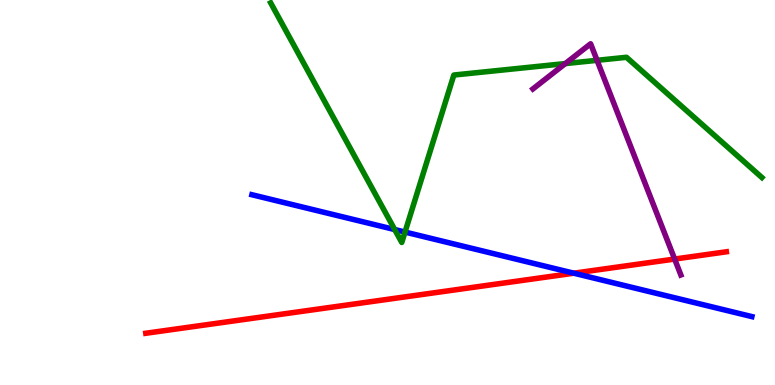[{'lines': ['blue', 'red'], 'intersections': [{'x': 7.4, 'y': 2.9}]}, {'lines': ['green', 'red'], 'intersections': []}, {'lines': ['purple', 'red'], 'intersections': [{'x': 8.71, 'y': 3.27}]}, {'lines': ['blue', 'green'], 'intersections': [{'x': 5.09, 'y': 4.04}, {'x': 5.23, 'y': 3.97}]}, {'lines': ['blue', 'purple'], 'intersections': []}, {'lines': ['green', 'purple'], 'intersections': [{'x': 7.29, 'y': 8.35}, {'x': 7.7, 'y': 8.43}]}]